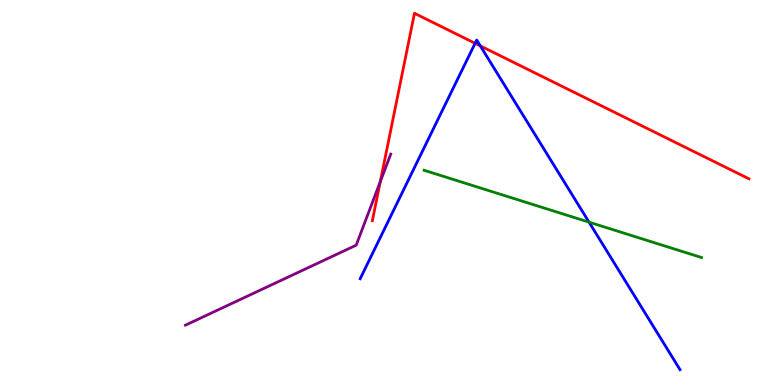[{'lines': ['blue', 'red'], 'intersections': [{'x': 6.13, 'y': 8.88}, {'x': 6.2, 'y': 8.81}]}, {'lines': ['green', 'red'], 'intersections': []}, {'lines': ['purple', 'red'], 'intersections': [{'x': 4.91, 'y': 5.28}]}, {'lines': ['blue', 'green'], 'intersections': [{'x': 7.6, 'y': 4.23}]}, {'lines': ['blue', 'purple'], 'intersections': []}, {'lines': ['green', 'purple'], 'intersections': []}]